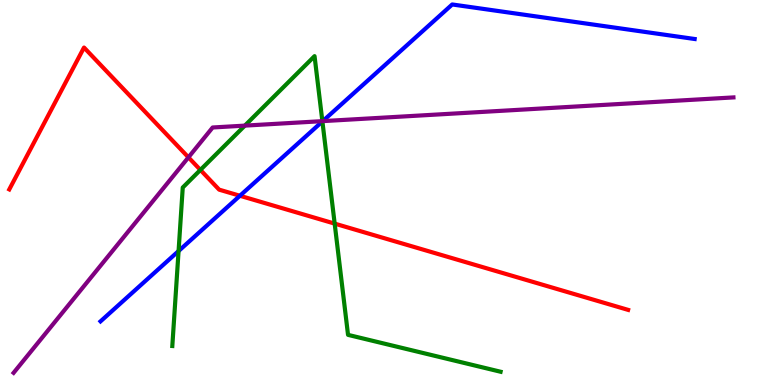[{'lines': ['blue', 'red'], 'intersections': [{'x': 3.1, 'y': 4.92}]}, {'lines': ['green', 'red'], 'intersections': [{'x': 2.59, 'y': 5.59}, {'x': 4.32, 'y': 4.19}]}, {'lines': ['purple', 'red'], 'intersections': [{'x': 2.43, 'y': 5.91}]}, {'lines': ['blue', 'green'], 'intersections': [{'x': 2.3, 'y': 3.48}, {'x': 4.16, 'y': 6.85}]}, {'lines': ['blue', 'purple'], 'intersections': [{'x': 4.16, 'y': 6.85}]}, {'lines': ['green', 'purple'], 'intersections': [{'x': 3.16, 'y': 6.74}, {'x': 4.16, 'y': 6.85}]}]